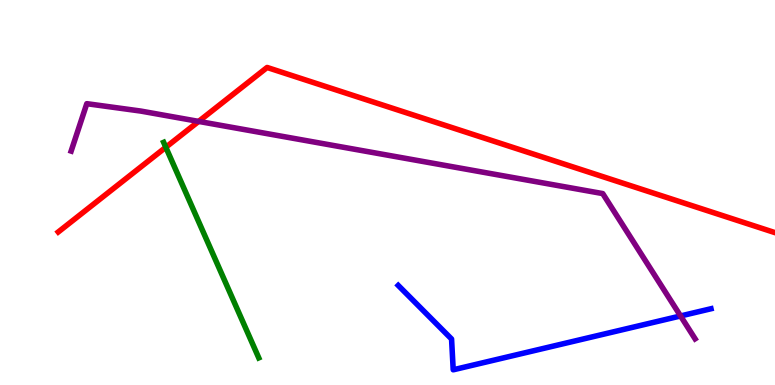[{'lines': ['blue', 'red'], 'intersections': []}, {'lines': ['green', 'red'], 'intersections': [{'x': 2.14, 'y': 6.17}]}, {'lines': ['purple', 'red'], 'intersections': [{'x': 2.56, 'y': 6.85}]}, {'lines': ['blue', 'green'], 'intersections': []}, {'lines': ['blue', 'purple'], 'intersections': [{'x': 8.78, 'y': 1.79}]}, {'lines': ['green', 'purple'], 'intersections': []}]